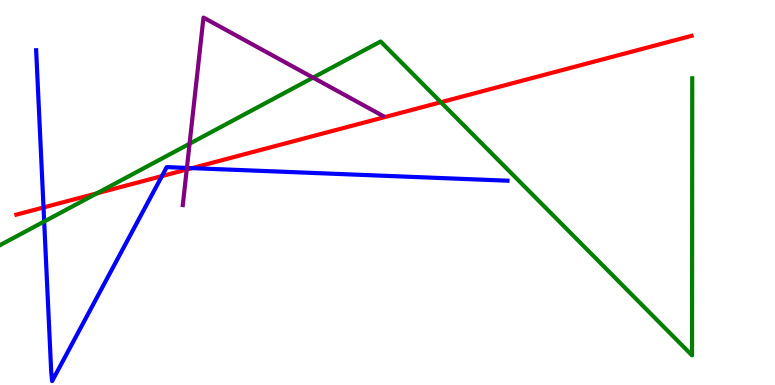[{'lines': ['blue', 'red'], 'intersections': [{'x': 0.562, 'y': 4.61}, {'x': 2.09, 'y': 5.43}, {'x': 2.48, 'y': 5.63}]}, {'lines': ['green', 'red'], 'intersections': [{'x': 1.25, 'y': 4.98}, {'x': 5.69, 'y': 7.34}]}, {'lines': ['purple', 'red'], 'intersections': [{'x': 2.41, 'y': 5.6}]}, {'lines': ['blue', 'green'], 'intersections': [{'x': 0.57, 'y': 4.25}]}, {'lines': ['blue', 'purple'], 'intersections': [{'x': 2.41, 'y': 5.64}]}, {'lines': ['green', 'purple'], 'intersections': [{'x': 2.45, 'y': 6.27}, {'x': 4.04, 'y': 7.98}]}]